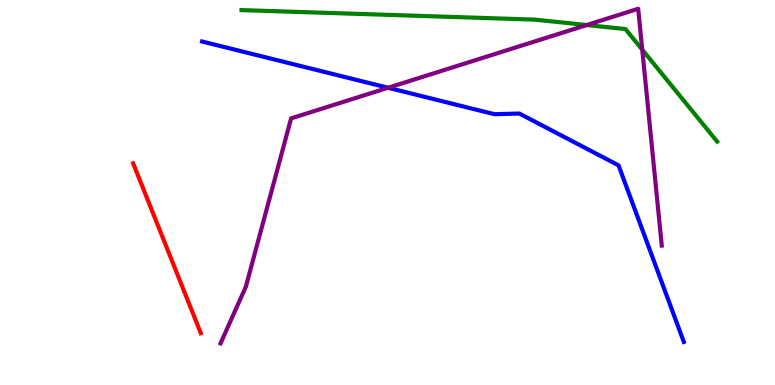[{'lines': ['blue', 'red'], 'intersections': []}, {'lines': ['green', 'red'], 'intersections': []}, {'lines': ['purple', 'red'], 'intersections': []}, {'lines': ['blue', 'green'], 'intersections': []}, {'lines': ['blue', 'purple'], 'intersections': [{'x': 5.01, 'y': 7.72}]}, {'lines': ['green', 'purple'], 'intersections': [{'x': 7.57, 'y': 9.35}, {'x': 8.29, 'y': 8.71}]}]